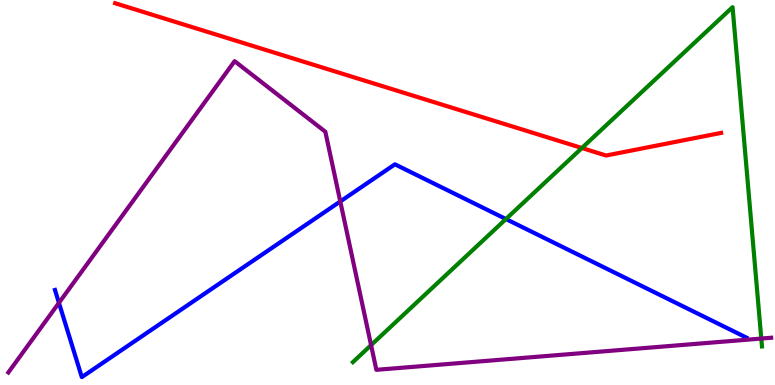[{'lines': ['blue', 'red'], 'intersections': []}, {'lines': ['green', 'red'], 'intersections': [{'x': 7.51, 'y': 6.16}]}, {'lines': ['purple', 'red'], 'intersections': []}, {'lines': ['blue', 'green'], 'intersections': [{'x': 6.53, 'y': 4.31}]}, {'lines': ['blue', 'purple'], 'intersections': [{'x': 0.761, 'y': 2.13}, {'x': 4.39, 'y': 4.77}]}, {'lines': ['green', 'purple'], 'intersections': [{'x': 4.79, 'y': 1.04}, {'x': 9.82, 'y': 1.21}]}]